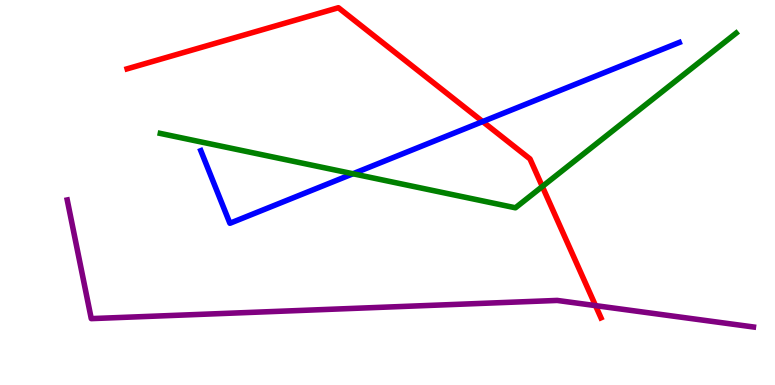[{'lines': ['blue', 'red'], 'intersections': [{'x': 6.23, 'y': 6.84}]}, {'lines': ['green', 'red'], 'intersections': [{'x': 7.0, 'y': 5.16}]}, {'lines': ['purple', 'red'], 'intersections': [{'x': 7.68, 'y': 2.06}]}, {'lines': ['blue', 'green'], 'intersections': [{'x': 4.55, 'y': 5.49}]}, {'lines': ['blue', 'purple'], 'intersections': []}, {'lines': ['green', 'purple'], 'intersections': []}]